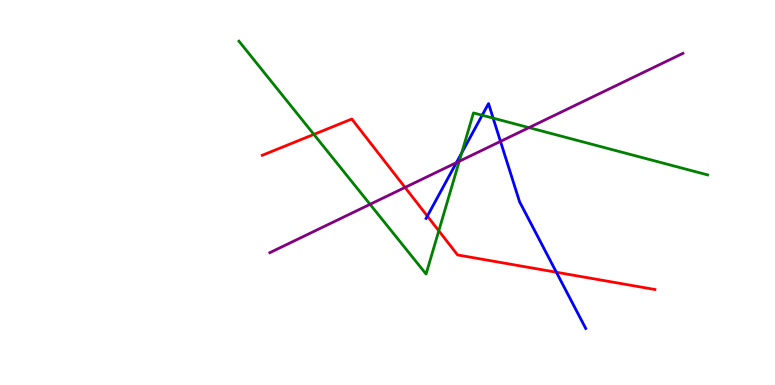[{'lines': ['blue', 'red'], 'intersections': [{'x': 5.51, 'y': 4.39}, {'x': 7.18, 'y': 2.93}]}, {'lines': ['green', 'red'], 'intersections': [{'x': 4.05, 'y': 6.51}, {'x': 5.66, 'y': 4.01}]}, {'lines': ['purple', 'red'], 'intersections': [{'x': 5.23, 'y': 5.13}]}, {'lines': ['blue', 'green'], 'intersections': [{'x': 5.96, 'y': 6.03}, {'x': 6.22, 'y': 7.01}, {'x': 6.36, 'y': 6.93}]}, {'lines': ['blue', 'purple'], 'intersections': [{'x': 5.89, 'y': 5.78}, {'x': 6.46, 'y': 6.33}]}, {'lines': ['green', 'purple'], 'intersections': [{'x': 4.77, 'y': 4.69}, {'x': 5.93, 'y': 5.81}, {'x': 6.83, 'y': 6.69}]}]